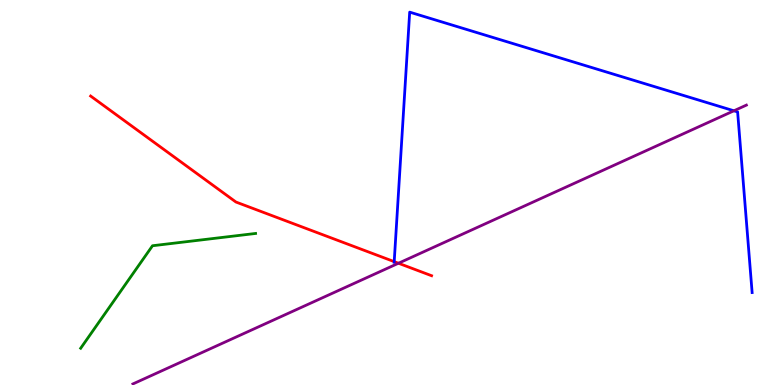[{'lines': ['blue', 'red'], 'intersections': [{'x': 5.09, 'y': 3.2}]}, {'lines': ['green', 'red'], 'intersections': []}, {'lines': ['purple', 'red'], 'intersections': [{'x': 5.14, 'y': 3.16}]}, {'lines': ['blue', 'green'], 'intersections': []}, {'lines': ['blue', 'purple'], 'intersections': [{'x': 9.47, 'y': 7.12}]}, {'lines': ['green', 'purple'], 'intersections': []}]